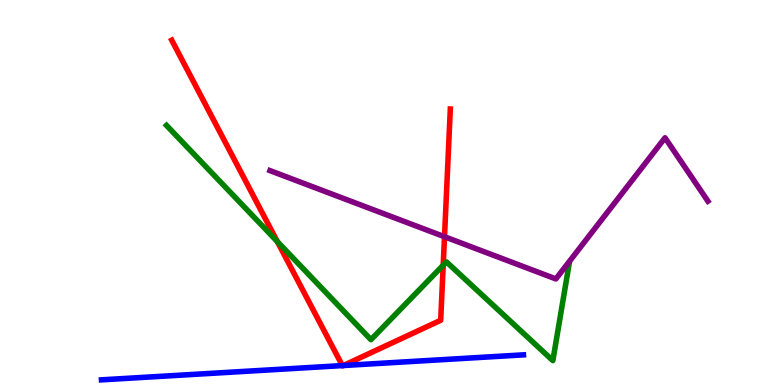[{'lines': ['blue', 'red'], 'intersections': [{'x': 4.42, 'y': 0.504}, {'x': 4.43, 'y': 0.506}]}, {'lines': ['green', 'red'], 'intersections': [{'x': 3.58, 'y': 3.73}, {'x': 5.72, 'y': 3.11}]}, {'lines': ['purple', 'red'], 'intersections': [{'x': 5.74, 'y': 3.85}]}, {'lines': ['blue', 'green'], 'intersections': []}, {'lines': ['blue', 'purple'], 'intersections': []}, {'lines': ['green', 'purple'], 'intersections': []}]